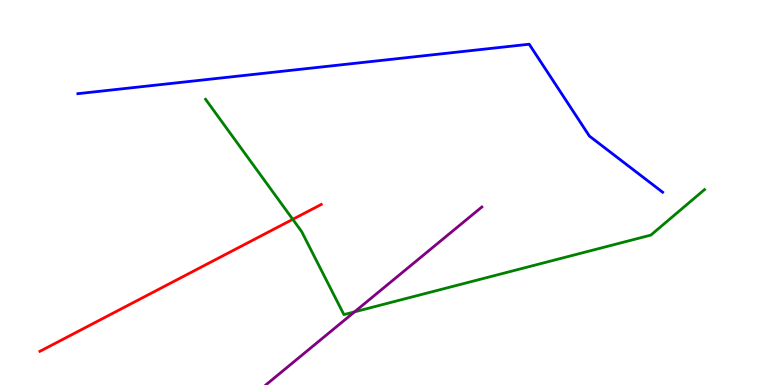[{'lines': ['blue', 'red'], 'intersections': []}, {'lines': ['green', 'red'], 'intersections': [{'x': 3.78, 'y': 4.3}]}, {'lines': ['purple', 'red'], 'intersections': []}, {'lines': ['blue', 'green'], 'intersections': []}, {'lines': ['blue', 'purple'], 'intersections': []}, {'lines': ['green', 'purple'], 'intersections': [{'x': 4.57, 'y': 1.9}]}]